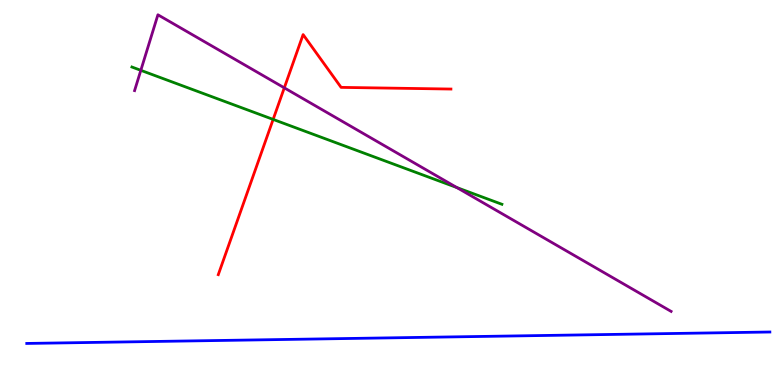[{'lines': ['blue', 'red'], 'intersections': []}, {'lines': ['green', 'red'], 'intersections': [{'x': 3.52, 'y': 6.9}]}, {'lines': ['purple', 'red'], 'intersections': [{'x': 3.67, 'y': 7.72}]}, {'lines': ['blue', 'green'], 'intersections': []}, {'lines': ['blue', 'purple'], 'intersections': []}, {'lines': ['green', 'purple'], 'intersections': [{'x': 1.82, 'y': 8.17}, {'x': 5.89, 'y': 5.13}]}]